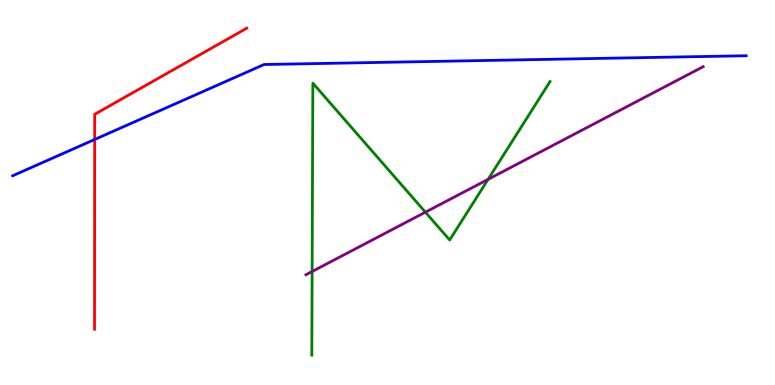[{'lines': ['blue', 'red'], 'intersections': [{'x': 1.22, 'y': 6.38}]}, {'lines': ['green', 'red'], 'intersections': []}, {'lines': ['purple', 'red'], 'intersections': []}, {'lines': ['blue', 'green'], 'intersections': []}, {'lines': ['blue', 'purple'], 'intersections': []}, {'lines': ['green', 'purple'], 'intersections': [{'x': 4.03, 'y': 2.95}, {'x': 5.49, 'y': 4.49}, {'x': 6.3, 'y': 5.34}]}]